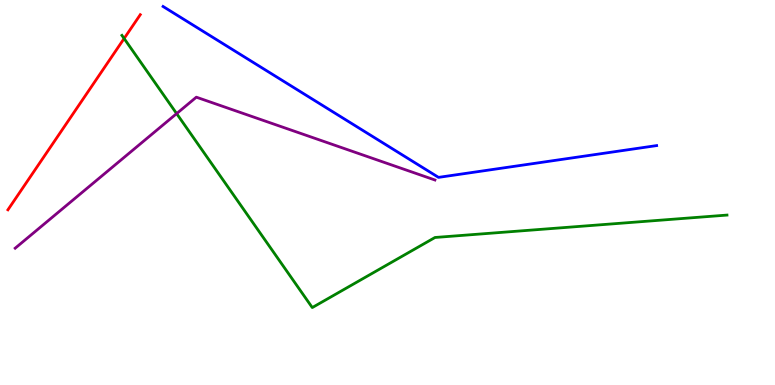[{'lines': ['blue', 'red'], 'intersections': []}, {'lines': ['green', 'red'], 'intersections': [{'x': 1.6, 'y': 9.0}]}, {'lines': ['purple', 'red'], 'intersections': []}, {'lines': ['blue', 'green'], 'intersections': []}, {'lines': ['blue', 'purple'], 'intersections': []}, {'lines': ['green', 'purple'], 'intersections': [{'x': 2.28, 'y': 7.05}]}]